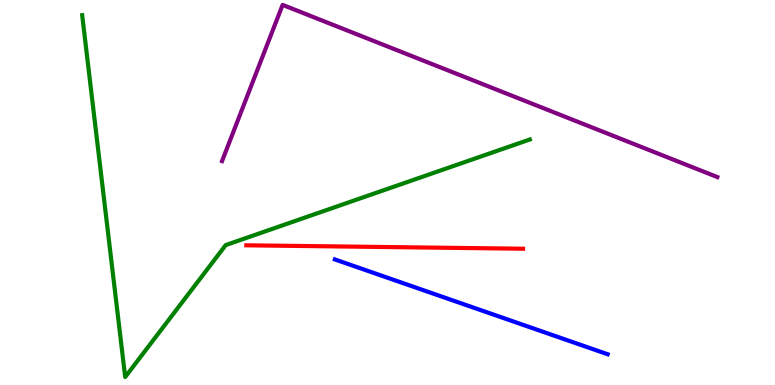[{'lines': ['blue', 'red'], 'intersections': []}, {'lines': ['green', 'red'], 'intersections': []}, {'lines': ['purple', 'red'], 'intersections': []}, {'lines': ['blue', 'green'], 'intersections': []}, {'lines': ['blue', 'purple'], 'intersections': []}, {'lines': ['green', 'purple'], 'intersections': []}]